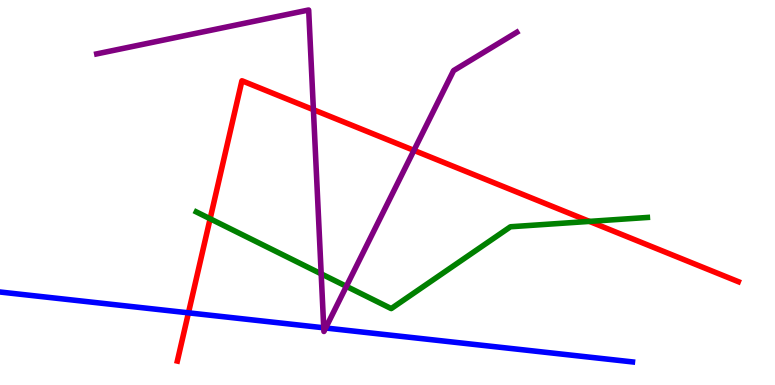[{'lines': ['blue', 'red'], 'intersections': [{'x': 2.43, 'y': 1.87}]}, {'lines': ['green', 'red'], 'intersections': [{'x': 2.71, 'y': 4.32}, {'x': 7.61, 'y': 4.25}]}, {'lines': ['purple', 'red'], 'intersections': [{'x': 4.04, 'y': 7.15}, {'x': 5.34, 'y': 6.09}]}, {'lines': ['blue', 'green'], 'intersections': []}, {'lines': ['blue', 'purple'], 'intersections': [{'x': 4.18, 'y': 1.49}, {'x': 4.2, 'y': 1.48}]}, {'lines': ['green', 'purple'], 'intersections': [{'x': 4.14, 'y': 2.89}, {'x': 4.47, 'y': 2.56}]}]